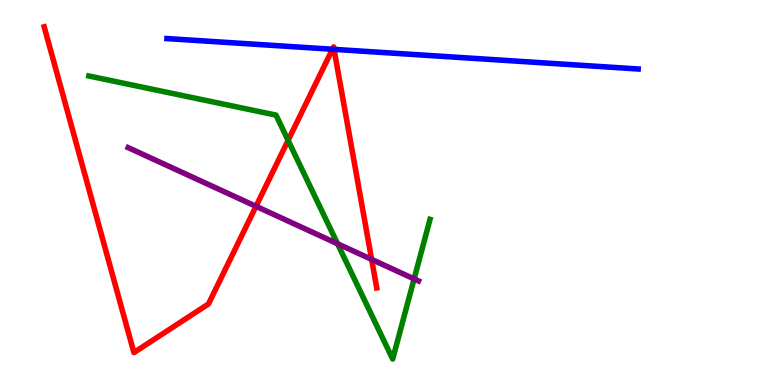[{'lines': ['blue', 'red'], 'intersections': [{'x': 4.29, 'y': 8.72}, {'x': 4.31, 'y': 8.72}]}, {'lines': ['green', 'red'], 'intersections': [{'x': 3.72, 'y': 6.35}]}, {'lines': ['purple', 'red'], 'intersections': [{'x': 3.3, 'y': 4.64}, {'x': 4.8, 'y': 3.26}]}, {'lines': ['blue', 'green'], 'intersections': []}, {'lines': ['blue', 'purple'], 'intersections': []}, {'lines': ['green', 'purple'], 'intersections': [{'x': 4.36, 'y': 3.67}, {'x': 5.34, 'y': 2.76}]}]